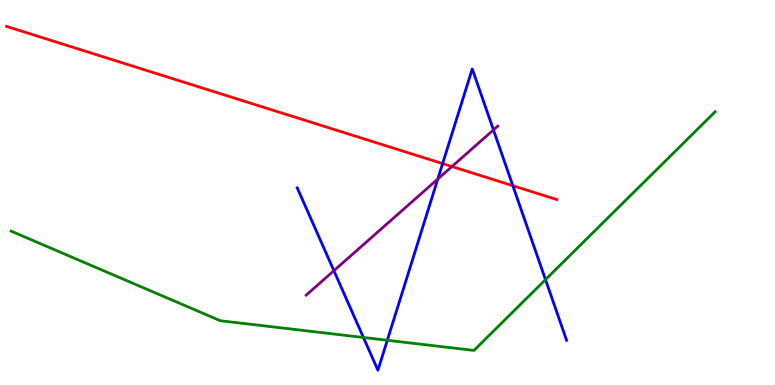[{'lines': ['blue', 'red'], 'intersections': [{'x': 5.71, 'y': 5.75}, {'x': 6.62, 'y': 5.18}]}, {'lines': ['green', 'red'], 'intersections': []}, {'lines': ['purple', 'red'], 'intersections': [{'x': 5.83, 'y': 5.67}]}, {'lines': ['blue', 'green'], 'intersections': [{'x': 4.69, 'y': 1.23}, {'x': 5.0, 'y': 1.16}, {'x': 7.04, 'y': 2.74}]}, {'lines': ['blue', 'purple'], 'intersections': [{'x': 4.31, 'y': 2.97}, {'x': 5.65, 'y': 5.35}, {'x': 6.37, 'y': 6.63}]}, {'lines': ['green', 'purple'], 'intersections': []}]